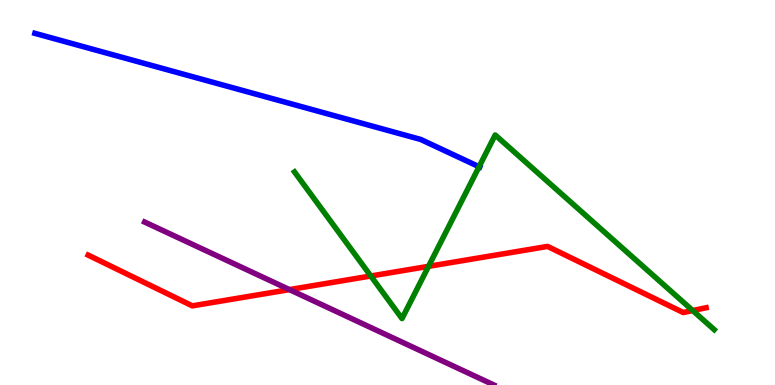[{'lines': ['blue', 'red'], 'intersections': []}, {'lines': ['green', 'red'], 'intersections': [{'x': 4.78, 'y': 2.83}, {'x': 5.53, 'y': 3.08}, {'x': 8.94, 'y': 1.93}]}, {'lines': ['purple', 'red'], 'intersections': [{'x': 3.73, 'y': 2.48}]}, {'lines': ['blue', 'green'], 'intersections': [{'x': 6.18, 'y': 5.67}]}, {'lines': ['blue', 'purple'], 'intersections': []}, {'lines': ['green', 'purple'], 'intersections': []}]